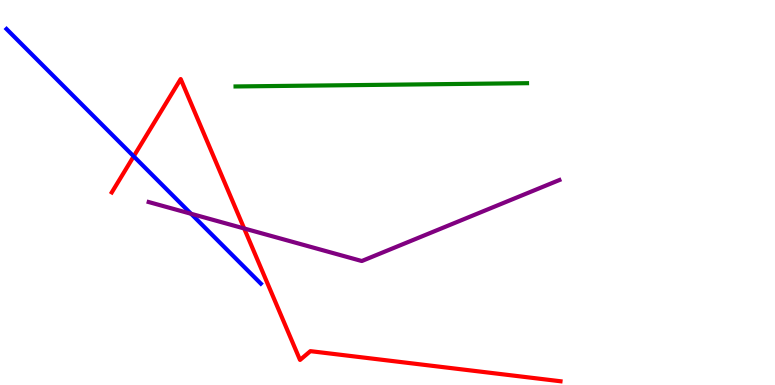[{'lines': ['blue', 'red'], 'intersections': [{'x': 1.73, 'y': 5.94}]}, {'lines': ['green', 'red'], 'intersections': []}, {'lines': ['purple', 'red'], 'intersections': [{'x': 3.15, 'y': 4.07}]}, {'lines': ['blue', 'green'], 'intersections': []}, {'lines': ['blue', 'purple'], 'intersections': [{'x': 2.47, 'y': 4.45}]}, {'lines': ['green', 'purple'], 'intersections': []}]